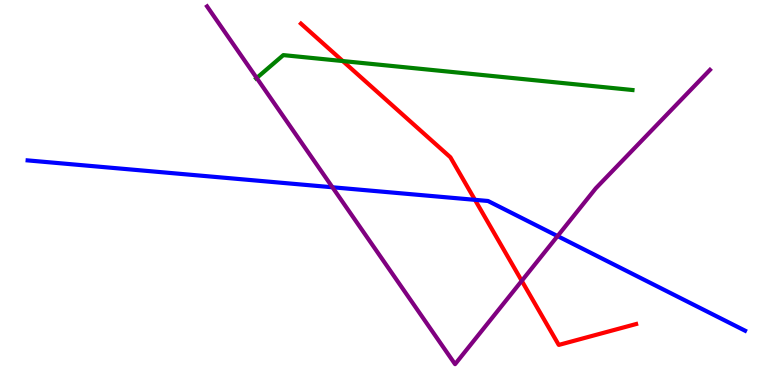[{'lines': ['blue', 'red'], 'intersections': [{'x': 6.13, 'y': 4.81}]}, {'lines': ['green', 'red'], 'intersections': [{'x': 4.42, 'y': 8.41}]}, {'lines': ['purple', 'red'], 'intersections': [{'x': 6.73, 'y': 2.71}]}, {'lines': ['blue', 'green'], 'intersections': []}, {'lines': ['blue', 'purple'], 'intersections': [{'x': 4.29, 'y': 5.14}, {'x': 7.19, 'y': 3.87}]}, {'lines': ['green', 'purple'], 'intersections': [{'x': 3.31, 'y': 7.97}]}]